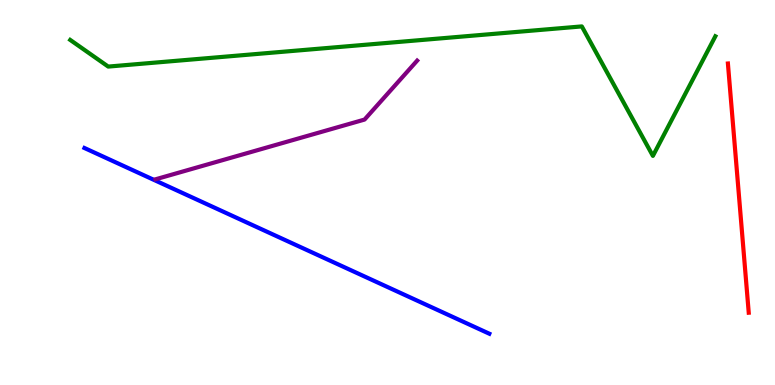[{'lines': ['blue', 'red'], 'intersections': []}, {'lines': ['green', 'red'], 'intersections': []}, {'lines': ['purple', 'red'], 'intersections': []}, {'lines': ['blue', 'green'], 'intersections': []}, {'lines': ['blue', 'purple'], 'intersections': []}, {'lines': ['green', 'purple'], 'intersections': []}]